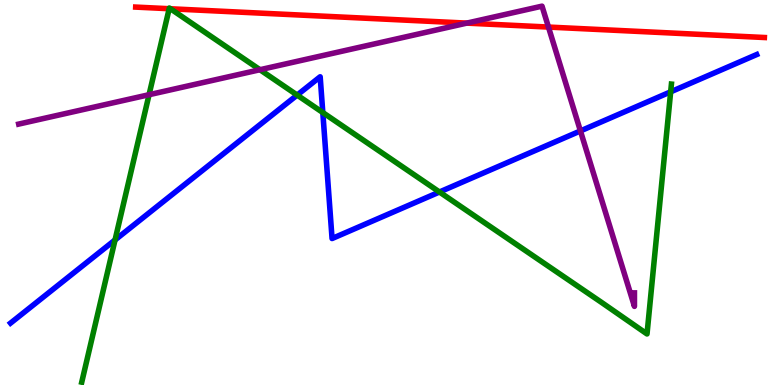[{'lines': ['blue', 'red'], 'intersections': []}, {'lines': ['green', 'red'], 'intersections': [{'x': 2.18, 'y': 9.77}, {'x': 2.2, 'y': 9.77}]}, {'lines': ['purple', 'red'], 'intersections': [{'x': 6.02, 'y': 9.4}, {'x': 7.08, 'y': 9.3}]}, {'lines': ['blue', 'green'], 'intersections': [{'x': 1.48, 'y': 3.77}, {'x': 3.83, 'y': 7.53}, {'x': 4.17, 'y': 7.08}, {'x': 5.67, 'y': 5.01}, {'x': 8.65, 'y': 7.61}]}, {'lines': ['blue', 'purple'], 'intersections': [{'x': 7.49, 'y': 6.6}]}, {'lines': ['green', 'purple'], 'intersections': [{'x': 1.92, 'y': 7.54}, {'x': 3.35, 'y': 8.19}]}]